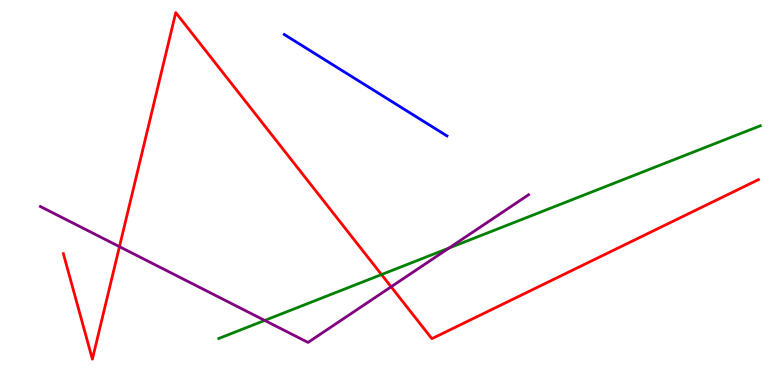[{'lines': ['blue', 'red'], 'intersections': []}, {'lines': ['green', 'red'], 'intersections': [{'x': 4.92, 'y': 2.87}]}, {'lines': ['purple', 'red'], 'intersections': [{'x': 1.54, 'y': 3.59}, {'x': 5.05, 'y': 2.55}]}, {'lines': ['blue', 'green'], 'intersections': []}, {'lines': ['blue', 'purple'], 'intersections': []}, {'lines': ['green', 'purple'], 'intersections': [{'x': 3.42, 'y': 1.68}, {'x': 5.79, 'y': 3.56}]}]